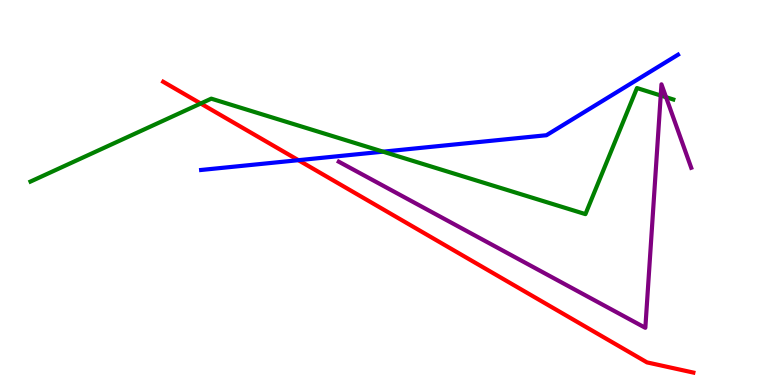[{'lines': ['blue', 'red'], 'intersections': [{'x': 3.85, 'y': 5.84}]}, {'lines': ['green', 'red'], 'intersections': [{'x': 2.59, 'y': 7.31}]}, {'lines': ['purple', 'red'], 'intersections': []}, {'lines': ['blue', 'green'], 'intersections': [{'x': 4.94, 'y': 6.06}]}, {'lines': ['blue', 'purple'], 'intersections': []}, {'lines': ['green', 'purple'], 'intersections': [{'x': 8.53, 'y': 7.52}, {'x': 8.59, 'y': 7.48}]}]